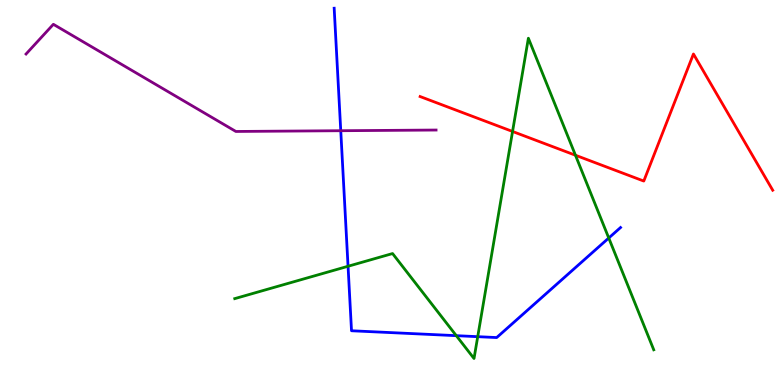[{'lines': ['blue', 'red'], 'intersections': []}, {'lines': ['green', 'red'], 'intersections': [{'x': 6.61, 'y': 6.59}, {'x': 7.43, 'y': 5.97}]}, {'lines': ['purple', 'red'], 'intersections': []}, {'lines': ['blue', 'green'], 'intersections': [{'x': 4.49, 'y': 3.08}, {'x': 5.89, 'y': 1.28}, {'x': 6.16, 'y': 1.26}, {'x': 7.85, 'y': 3.82}]}, {'lines': ['blue', 'purple'], 'intersections': [{'x': 4.4, 'y': 6.6}]}, {'lines': ['green', 'purple'], 'intersections': []}]